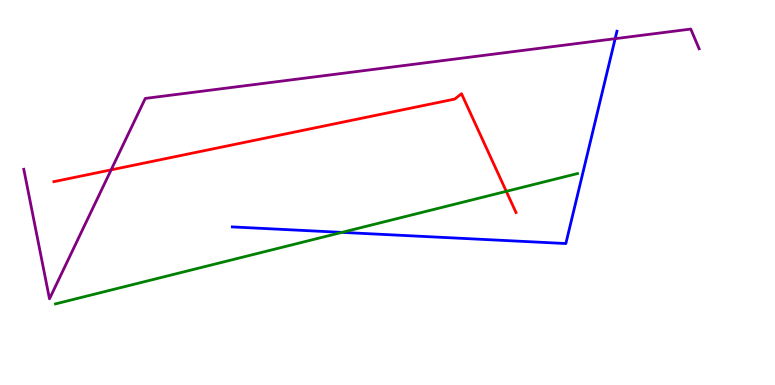[{'lines': ['blue', 'red'], 'intersections': []}, {'lines': ['green', 'red'], 'intersections': [{'x': 6.53, 'y': 5.03}]}, {'lines': ['purple', 'red'], 'intersections': [{'x': 1.43, 'y': 5.59}]}, {'lines': ['blue', 'green'], 'intersections': [{'x': 4.41, 'y': 3.96}]}, {'lines': ['blue', 'purple'], 'intersections': [{'x': 7.94, 'y': 9.0}]}, {'lines': ['green', 'purple'], 'intersections': []}]